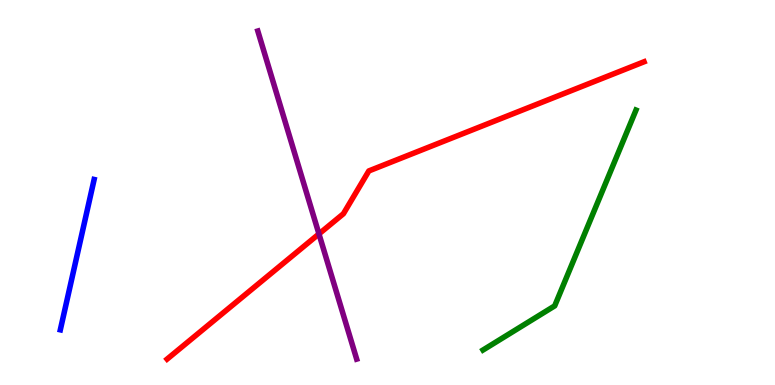[{'lines': ['blue', 'red'], 'intersections': []}, {'lines': ['green', 'red'], 'intersections': []}, {'lines': ['purple', 'red'], 'intersections': [{'x': 4.12, 'y': 3.92}]}, {'lines': ['blue', 'green'], 'intersections': []}, {'lines': ['blue', 'purple'], 'intersections': []}, {'lines': ['green', 'purple'], 'intersections': []}]